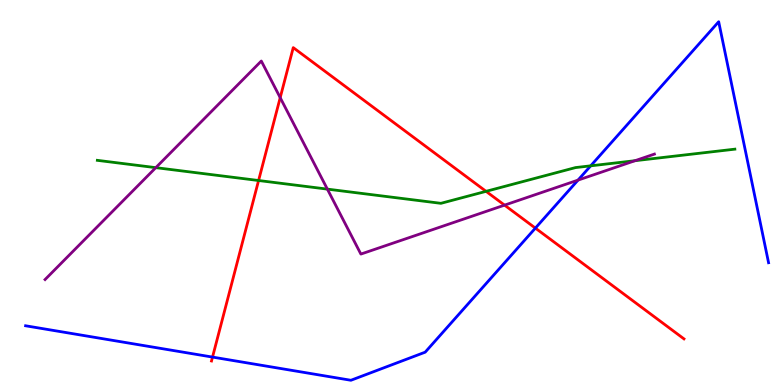[{'lines': ['blue', 'red'], 'intersections': [{'x': 2.74, 'y': 0.725}, {'x': 6.91, 'y': 4.07}]}, {'lines': ['green', 'red'], 'intersections': [{'x': 3.34, 'y': 5.31}, {'x': 6.27, 'y': 5.03}]}, {'lines': ['purple', 'red'], 'intersections': [{'x': 3.62, 'y': 7.46}, {'x': 6.51, 'y': 4.67}]}, {'lines': ['blue', 'green'], 'intersections': [{'x': 7.62, 'y': 5.69}]}, {'lines': ['blue', 'purple'], 'intersections': [{'x': 7.46, 'y': 5.32}]}, {'lines': ['green', 'purple'], 'intersections': [{'x': 2.01, 'y': 5.65}, {'x': 4.22, 'y': 5.09}, {'x': 8.19, 'y': 5.83}]}]